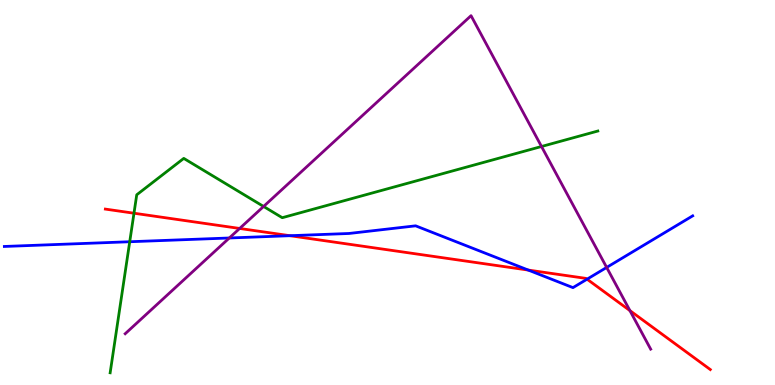[{'lines': ['blue', 'red'], 'intersections': [{'x': 3.74, 'y': 3.88}, {'x': 6.82, 'y': 2.99}, {'x': 7.57, 'y': 2.75}]}, {'lines': ['green', 'red'], 'intersections': [{'x': 1.73, 'y': 4.46}]}, {'lines': ['purple', 'red'], 'intersections': [{'x': 3.09, 'y': 4.07}, {'x': 8.13, 'y': 1.93}]}, {'lines': ['blue', 'green'], 'intersections': [{'x': 1.67, 'y': 3.72}]}, {'lines': ['blue', 'purple'], 'intersections': [{'x': 2.96, 'y': 3.82}, {'x': 7.83, 'y': 3.05}]}, {'lines': ['green', 'purple'], 'intersections': [{'x': 3.4, 'y': 4.64}, {'x': 6.99, 'y': 6.19}]}]